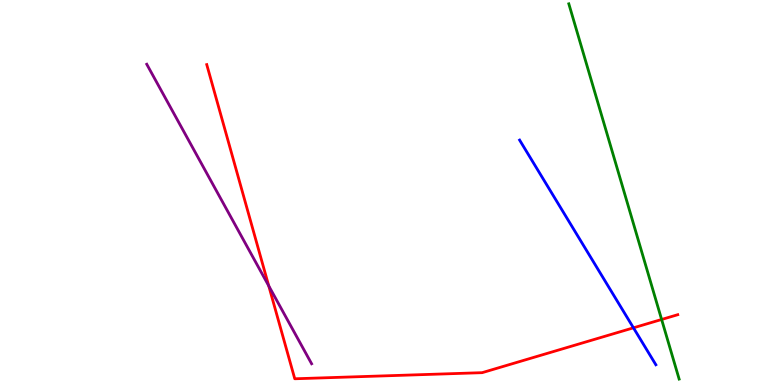[{'lines': ['blue', 'red'], 'intersections': [{'x': 8.17, 'y': 1.49}]}, {'lines': ['green', 'red'], 'intersections': [{'x': 8.54, 'y': 1.7}]}, {'lines': ['purple', 'red'], 'intersections': [{'x': 3.47, 'y': 2.58}]}, {'lines': ['blue', 'green'], 'intersections': []}, {'lines': ['blue', 'purple'], 'intersections': []}, {'lines': ['green', 'purple'], 'intersections': []}]